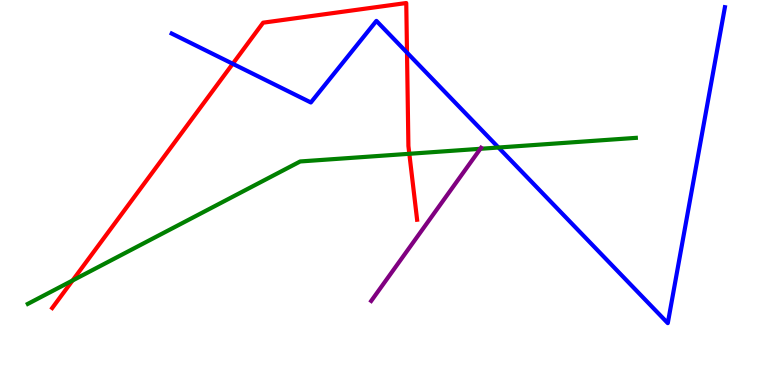[{'lines': ['blue', 'red'], 'intersections': [{'x': 3.0, 'y': 8.34}, {'x': 5.25, 'y': 8.63}]}, {'lines': ['green', 'red'], 'intersections': [{'x': 0.936, 'y': 2.71}, {'x': 5.28, 'y': 6.01}]}, {'lines': ['purple', 'red'], 'intersections': []}, {'lines': ['blue', 'green'], 'intersections': [{'x': 6.43, 'y': 6.17}]}, {'lines': ['blue', 'purple'], 'intersections': []}, {'lines': ['green', 'purple'], 'intersections': [{'x': 6.2, 'y': 6.14}]}]